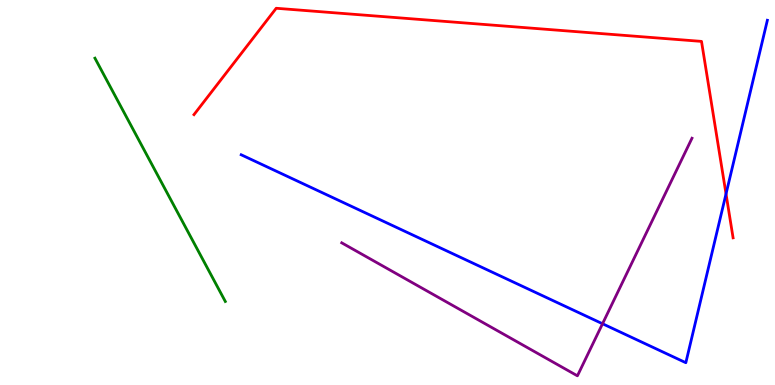[{'lines': ['blue', 'red'], 'intersections': [{'x': 9.37, 'y': 4.96}]}, {'lines': ['green', 'red'], 'intersections': []}, {'lines': ['purple', 'red'], 'intersections': []}, {'lines': ['blue', 'green'], 'intersections': []}, {'lines': ['blue', 'purple'], 'intersections': [{'x': 7.77, 'y': 1.59}]}, {'lines': ['green', 'purple'], 'intersections': []}]